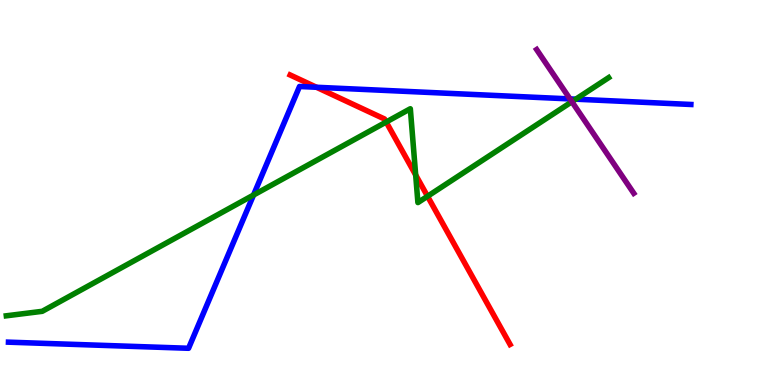[{'lines': ['blue', 'red'], 'intersections': [{'x': 4.08, 'y': 7.73}]}, {'lines': ['green', 'red'], 'intersections': [{'x': 4.98, 'y': 6.83}, {'x': 5.36, 'y': 5.45}, {'x': 5.52, 'y': 4.9}]}, {'lines': ['purple', 'red'], 'intersections': []}, {'lines': ['blue', 'green'], 'intersections': [{'x': 3.27, 'y': 4.93}, {'x': 7.43, 'y': 7.42}]}, {'lines': ['blue', 'purple'], 'intersections': [{'x': 7.35, 'y': 7.43}]}, {'lines': ['green', 'purple'], 'intersections': [{'x': 7.38, 'y': 7.36}]}]